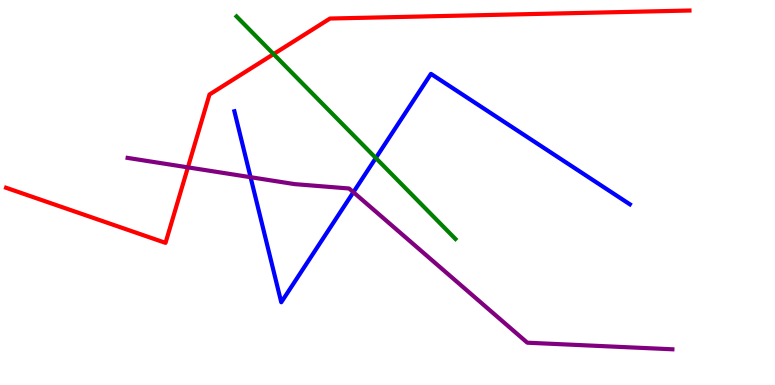[{'lines': ['blue', 'red'], 'intersections': []}, {'lines': ['green', 'red'], 'intersections': [{'x': 3.53, 'y': 8.59}]}, {'lines': ['purple', 'red'], 'intersections': [{'x': 2.42, 'y': 5.65}]}, {'lines': ['blue', 'green'], 'intersections': [{'x': 4.85, 'y': 5.9}]}, {'lines': ['blue', 'purple'], 'intersections': [{'x': 3.23, 'y': 5.4}, {'x': 4.56, 'y': 5.01}]}, {'lines': ['green', 'purple'], 'intersections': []}]